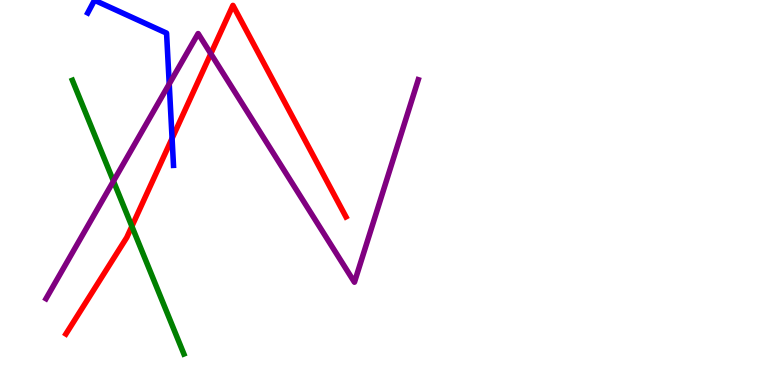[{'lines': ['blue', 'red'], 'intersections': [{'x': 2.22, 'y': 6.4}]}, {'lines': ['green', 'red'], 'intersections': [{'x': 1.7, 'y': 4.12}]}, {'lines': ['purple', 'red'], 'intersections': [{'x': 2.72, 'y': 8.6}]}, {'lines': ['blue', 'green'], 'intersections': []}, {'lines': ['blue', 'purple'], 'intersections': [{'x': 2.18, 'y': 7.82}]}, {'lines': ['green', 'purple'], 'intersections': [{'x': 1.46, 'y': 5.3}]}]